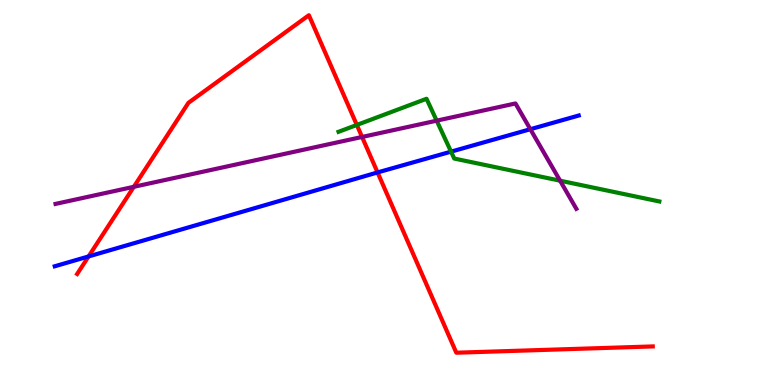[{'lines': ['blue', 'red'], 'intersections': [{'x': 1.14, 'y': 3.34}, {'x': 4.87, 'y': 5.52}]}, {'lines': ['green', 'red'], 'intersections': [{'x': 4.6, 'y': 6.75}]}, {'lines': ['purple', 'red'], 'intersections': [{'x': 1.73, 'y': 5.15}, {'x': 4.67, 'y': 6.44}]}, {'lines': ['blue', 'green'], 'intersections': [{'x': 5.82, 'y': 6.06}]}, {'lines': ['blue', 'purple'], 'intersections': [{'x': 6.84, 'y': 6.64}]}, {'lines': ['green', 'purple'], 'intersections': [{'x': 5.63, 'y': 6.87}, {'x': 7.23, 'y': 5.31}]}]